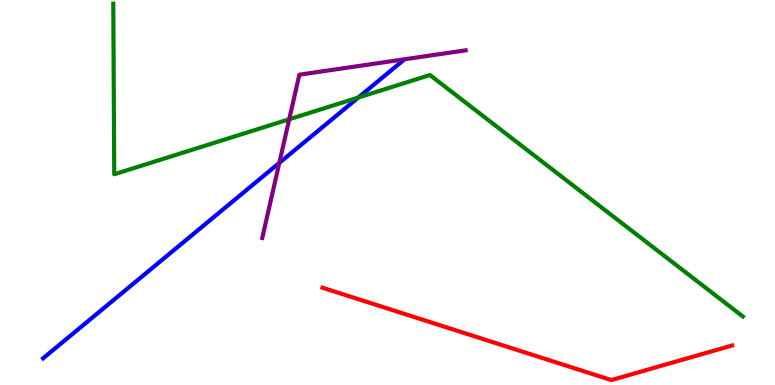[{'lines': ['blue', 'red'], 'intersections': []}, {'lines': ['green', 'red'], 'intersections': []}, {'lines': ['purple', 'red'], 'intersections': []}, {'lines': ['blue', 'green'], 'intersections': [{'x': 4.62, 'y': 7.47}]}, {'lines': ['blue', 'purple'], 'intersections': [{'x': 3.6, 'y': 5.77}]}, {'lines': ['green', 'purple'], 'intersections': [{'x': 3.73, 'y': 6.9}]}]